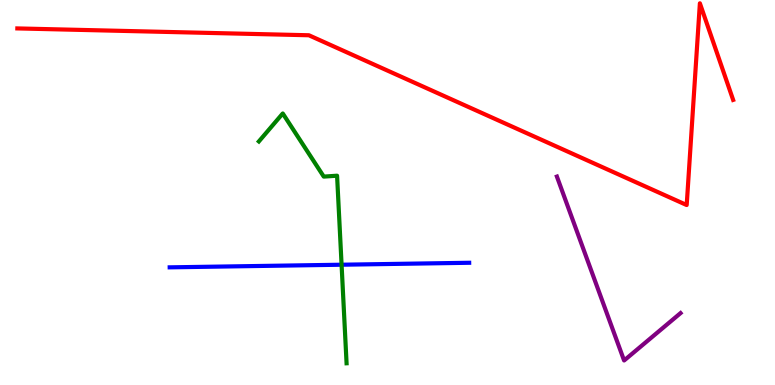[{'lines': ['blue', 'red'], 'intersections': []}, {'lines': ['green', 'red'], 'intersections': []}, {'lines': ['purple', 'red'], 'intersections': []}, {'lines': ['blue', 'green'], 'intersections': [{'x': 4.41, 'y': 3.12}]}, {'lines': ['blue', 'purple'], 'intersections': []}, {'lines': ['green', 'purple'], 'intersections': []}]